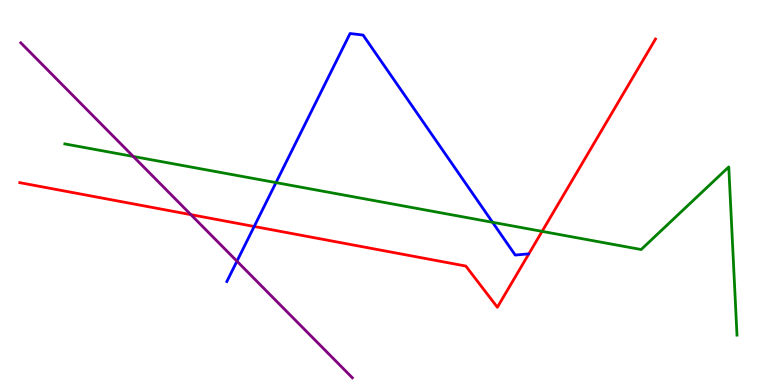[{'lines': ['blue', 'red'], 'intersections': [{'x': 3.28, 'y': 4.12}]}, {'lines': ['green', 'red'], 'intersections': [{'x': 6.99, 'y': 3.99}]}, {'lines': ['purple', 'red'], 'intersections': [{'x': 2.46, 'y': 4.42}]}, {'lines': ['blue', 'green'], 'intersections': [{'x': 3.56, 'y': 5.26}, {'x': 6.36, 'y': 4.23}]}, {'lines': ['blue', 'purple'], 'intersections': [{'x': 3.06, 'y': 3.22}]}, {'lines': ['green', 'purple'], 'intersections': [{'x': 1.72, 'y': 5.94}]}]